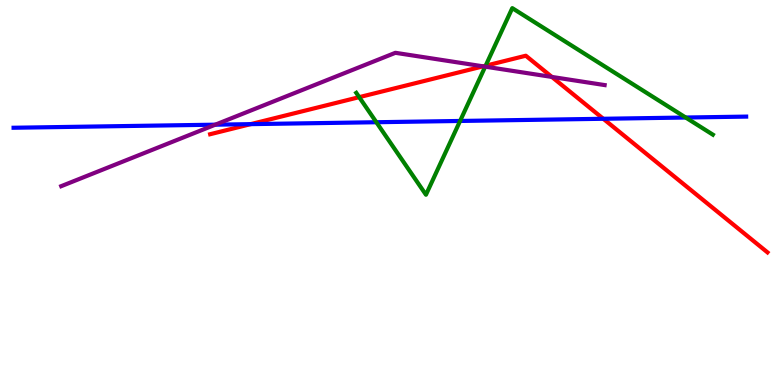[{'lines': ['blue', 'red'], 'intersections': [{'x': 3.23, 'y': 6.78}, {'x': 7.78, 'y': 6.91}]}, {'lines': ['green', 'red'], 'intersections': [{'x': 4.63, 'y': 7.48}, {'x': 6.27, 'y': 8.29}]}, {'lines': ['purple', 'red'], 'intersections': [{'x': 6.23, 'y': 8.28}, {'x': 7.12, 'y': 8.0}]}, {'lines': ['blue', 'green'], 'intersections': [{'x': 4.86, 'y': 6.83}, {'x': 5.94, 'y': 6.86}, {'x': 8.85, 'y': 6.95}]}, {'lines': ['blue', 'purple'], 'intersections': [{'x': 2.78, 'y': 6.76}]}, {'lines': ['green', 'purple'], 'intersections': [{'x': 6.26, 'y': 8.27}]}]